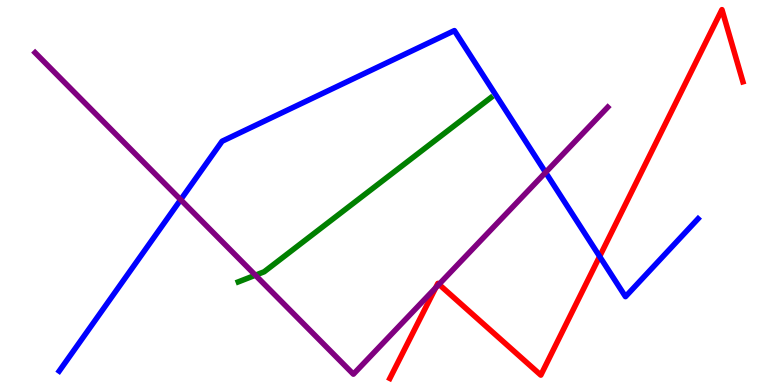[{'lines': ['blue', 'red'], 'intersections': [{'x': 7.74, 'y': 3.34}]}, {'lines': ['green', 'red'], 'intersections': []}, {'lines': ['purple', 'red'], 'intersections': [{'x': 5.62, 'y': 2.52}, {'x': 5.66, 'y': 2.61}]}, {'lines': ['blue', 'green'], 'intersections': []}, {'lines': ['blue', 'purple'], 'intersections': [{'x': 2.33, 'y': 4.81}, {'x': 7.04, 'y': 5.52}]}, {'lines': ['green', 'purple'], 'intersections': [{'x': 3.3, 'y': 2.85}]}]